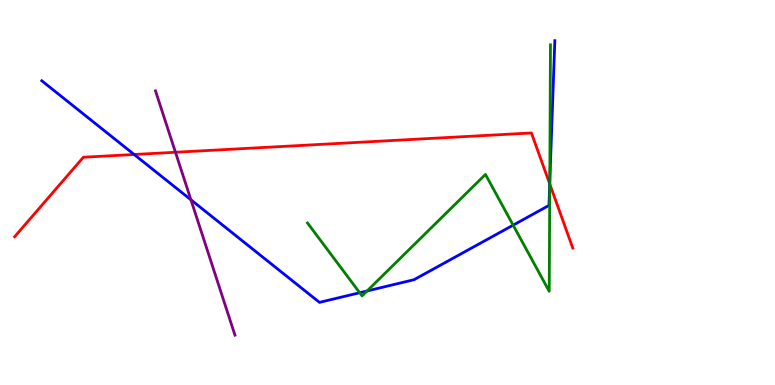[{'lines': ['blue', 'red'], 'intersections': [{'x': 1.73, 'y': 5.99}, {'x': 7.09, 'y': 5.22}]}, {'lines': ['green', 'red'], 'intersections': [{'x': 7.09, 'y': 5.22}]}, {'lines': ['purple', 'red'], 'intersections': [{'x': 2.26, 'y': 6.05}]}, {'lines': ['blue', 'green'], 'intersections': [{'x': 4.64, 'y': 2.4}, {'x': 4.74, 'y': 2.44}, {'x': 6.62, 'y': 4.15}, {'x': 7.09, 'y': 5.26}]}, {'lines': ['blue', 'purple'], 'intersections': [{'x': 2.46, 'y': 4.81}]}, {'lines': ['green', 'purple'], 'intersections': []}]